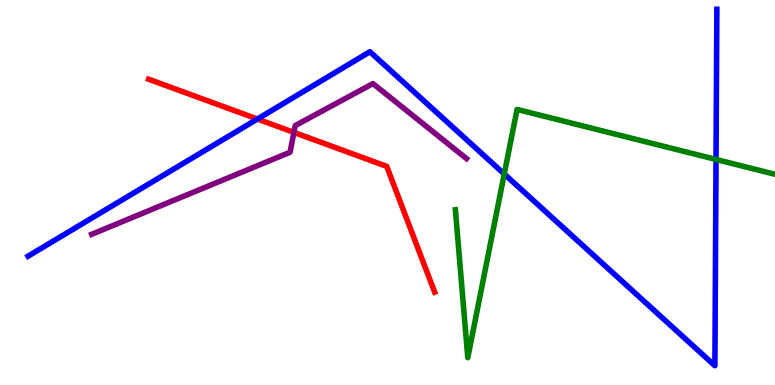[{'lines': ['blue', 'red'], 'intersections': [{'x': 3.32, 'y': 6.91}]}, {'lines': ['green', 'red'], 'intersections': []}, {'lines': ['purple', 'red'], 'intersections': [{'x': 3.79, 'y': 6.56}]}, {'lines': ['blue', 'green'], 'intersections': [{'x': 6.51, 'y': 5.48}, {'x': 9.24, 'y': 5.86}]}, {'lines': ['blue', 'purple'], 'intersections': []}, {'lines': ['green', 'purple'], 'intersections': []}]